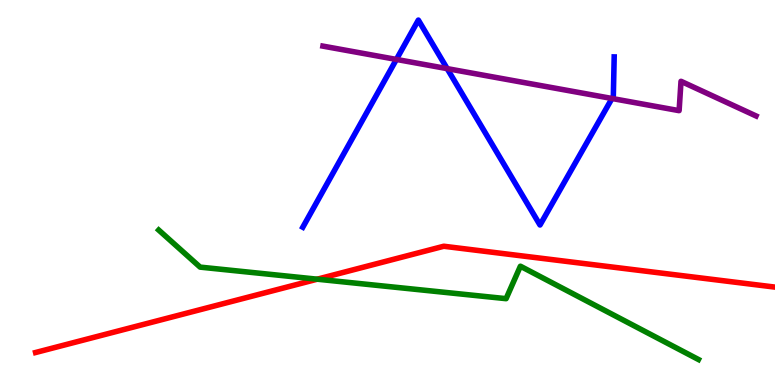[{'lines': ['blue', 'red'], 'intersections': []}, {'lines': ['green', 'red'], 'intersections': [{'x': 4.09, 'y': 2.75}]}, {'lines': ['purple', 'red'], 'intersections': []}, {'lines': ['blue', 'green'], 'intersections': []}, {'lines': ['blue', 'purple'], 'intersections': [{'x': 5.11, 'y': 8.46}, {'x': 5.77, 'y': 8.22}, {'x': 7.9, 'y': 7.44}]}, {'lines': ['green', 'purple'], 'intersections': []}]